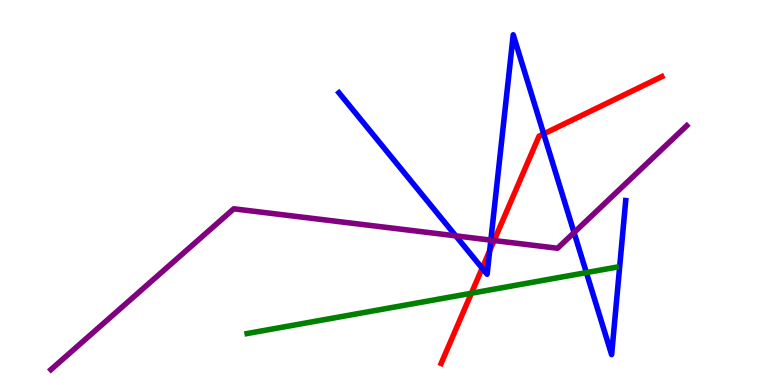[{'lines': ['blue', 'red'], 'intersections': [{'x': 6.22, 'y': 3.03}, {'x': 6.32, 'y': 3.49}, {'x': 7.02, 'y': 6.52}]}, {'lines': ['green', 'red'], 'intersections': [{'x': 6.08, 'y': 2.38}]}, {'lines': ['purple', 'red'], 'intersections': [{'x': 6.38, 'y': 3.75}]}, {'lines': ['blue', 'green'], 'intersections': [{'x': 7.57, 'y': 2.92}]}, {'lines': ['blue', 'purple'], 'intersections': [{'x': 5.88, 'y': 3.87}, {'x': 6.33, 'y': 3.76}, {'x': 7.41, 'y': 3.96}]}, {'lines': ['green', 'purple'], 'intersections': []}]